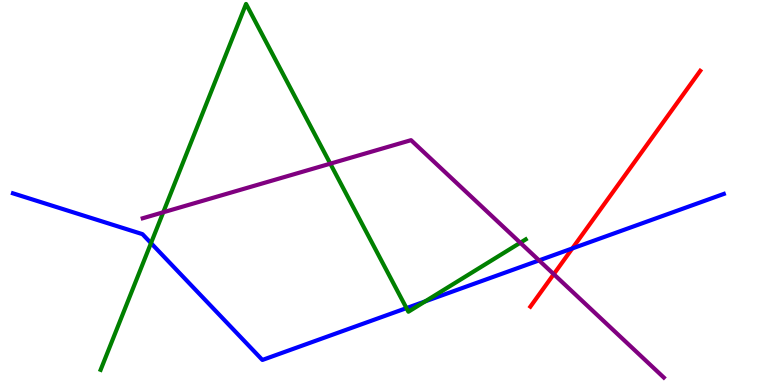[{'lines': ['blue', 'red'], 'intersections': [{'x': 7.38, 'y': 3.55}]}, {'lines': ['green', 'red'], 'intersections': []}, {'lines': ['purple', 'red'], 'intersections': [{'x': 7.15, 'y': 2.88}]}, {'lines': ['blue', 'green'], 'intersections': [{'x': 1.95, 'y': 3.69}, {'x': 5.24, 'y': 2.0}, {'x': 5.49, 'y': 2.17}]}, {'lines': ['blue', 'purple'], 'intersections': [{'x': 6.96, 'y': 3.24}]}, {'lines': ['green', 'purple'], 'intersections': [{'x': 2.11, 'y': 4.49}, {'x': 4.26, 'y': 5.75}, {'x': 6.71, 'y': 3.69}]}]